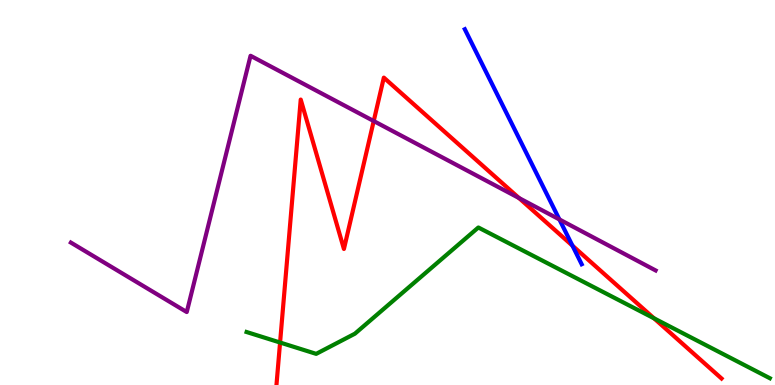[{'lines': ['blue', 'red'], 'intersections': [{'x': 7.39, 'y': 3.62}]}, {'lines': ['green', 'red'], 'intersections': [{'x': 3.61, 'y': 1.1}, {'x': 8.44, 'y': 1.73}]}, {'lines': ['purple', 'red'], 'intersections': [{'x': 4.82, 'y': 6.86}, {'x': 6.7, 'y': 4.86}]}, {'lines': ['blue', 'green'], 'intersections': []}, {'lines': ['blue', 'purple'], 'intersections': [{'x': 7.22, 'y': 4.3}]}, {'lines': ['green', 'purple'], 'intersections': []}]